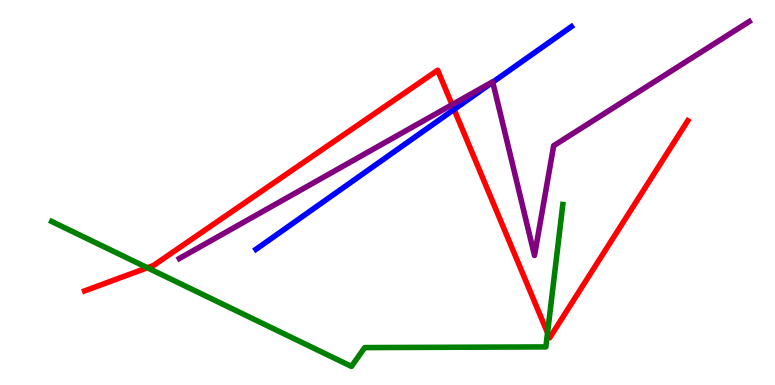[{'lines': ['blue', 'red'], 'intersections': [{'x': 5.86, 'y': 7.16}]}, {'lines': ['green', 'red'], 'intersections': [{'x': 1.9, 'y': 3.05}, {'x': 7.07, 'y': 1.35}]}, {'lines': ['purple', 'red'], 'intersections': [{'x': 5.83, 'y': 7.28}]}, {'lines': ['blue', 'green'], 'intersections': []}, {'lines': ['blue', 'purple'], 'intersections': [{'x': 6.36, 'y': 7.87}]}, {'lines': ['green', 'purple'], 'intersections': []}]